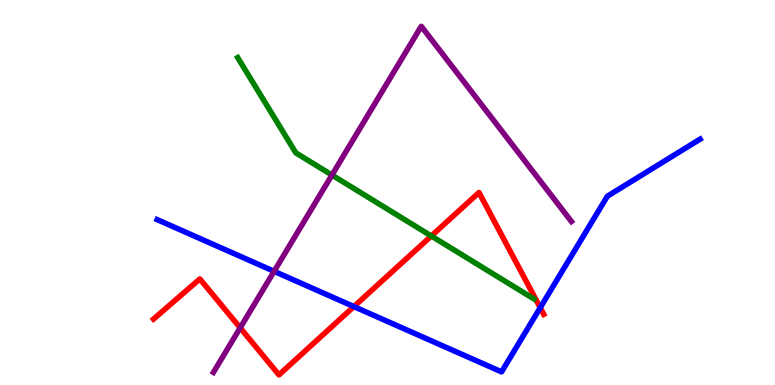[{'lines': ['blue', 'red'], 'intersections': [{'x': 4.57, 'y': 2.04}, {'x': 6.97, 'y': 2.01}]}, {'lines': ['green', 'red'], 'intersections': [{'x': 5.57, 'y': 3.87}]}, {'lines': ['purple', 'red'], 'intersections': [{'x': 3.1, 'y': 1.49}]}, {'lines': ['blue', 'green'], 'intersections': []}, {'lines': ['blue', 'purple'], 'intersections': [{'x': 3.54, 'y': 2.95}]}, {'lines': ['green', 'purple'], 'intersections': [{'x': 4.28, 'y': 5.45}]}]